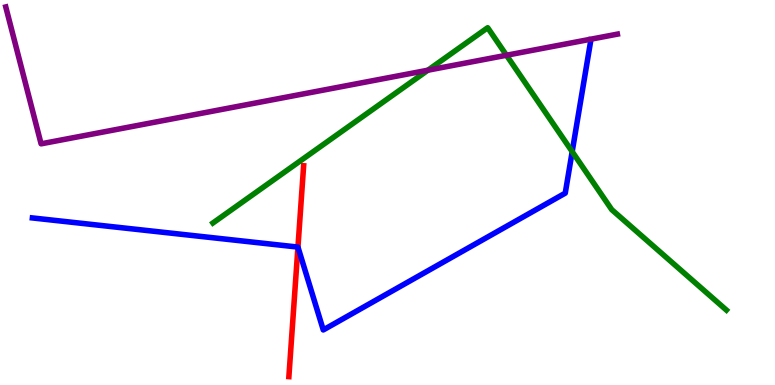[{'lines': ['blue', 'red'], 'intersections': [{'x': 3.84, 'y': 3.58}]}, {'lines': ['green', 'red'], 'intersections': []}, {'lines': ['purple', 'red'], 'intersections': []}, {'lines': ['blue', 'green'], 'intersections': [{'x': 7.38, 'y': 6.06}]}, {'lines': ['blue', 'purple'], 'intersections': []}, {'lines': ['green', 'purple'], 'intersections': [{'x': 5.52, 'y': 8.18}, {'x': 6.54, 'y': 8.56}]}]